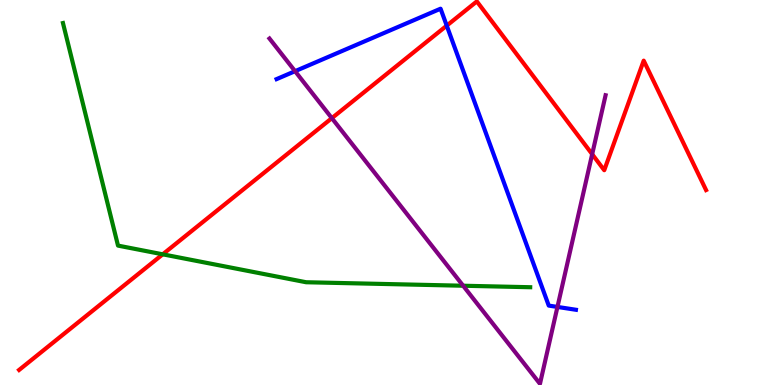[{'lines': ['blue', 'red'], 'intersections': [{'x': 5.76, 'y': 9.33}]}, {'lines': ['green', 'red'], 'intersections': [{'x': 2.1, 'y': 3.39}]}, {'lines': ['purple', 'red'], 'intersections': [{'x': 4.28, 'y': 6.93}, {'x': 7.64, 'y': 5.99}]}, {'lines': ['blue', 'green'], 'intersections': []}, {'lines': ['blue', 'purple'], 'intersections': [{'x': 3.81, 'y': 8.15}, {'x': 7.19, 'y': 2.03}]}, {'lines': ['green', 'purple'], 'intersections': [{'x': 5.98, 'y': 2.58}]}]